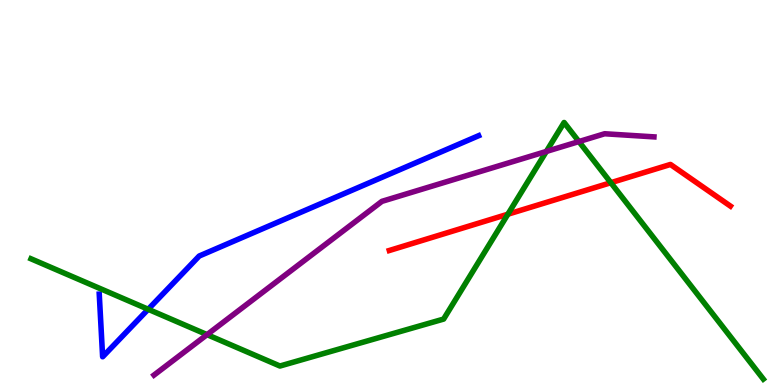[{'lines': ['blue', 'red'], 'intersections': []}, {'lines': ['green', 'red'], 'intersections': [{'x': 6.55, 'y': 4.44}, {'x': 7.88, 'y': 5.25}]}, {'lines': ['purple', 'red'], 'intersections': []}, {'lines': ['blue', 'green'], 'intersections': [{'x': 1.91, 'y': 1.97}]}, {'lines': ['blue', 'purple'], 'intersections': []}, {'lines': ['green', 'purple'], 'intersections': [{'x': 2.67, 'y': 1.31}, {'x': 7.05, 'y': 6.07}, {'x': 7.47, 'y': 6.32}]}]